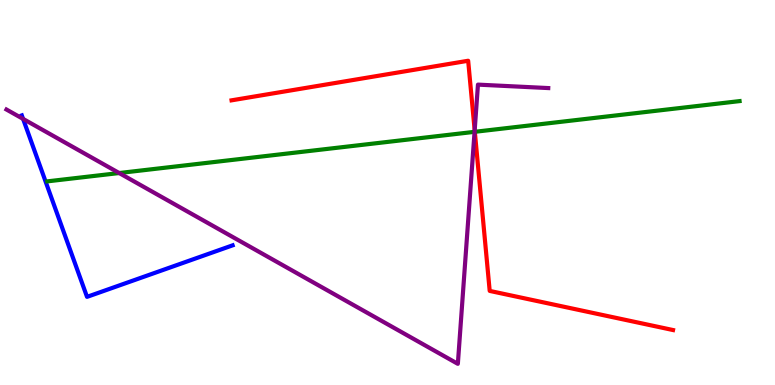[{'lines': ['blue', 'red'], 'intersections': []}, {'lines': ['green', 'red'], 'intersections': [{'x': 6.13, 'y': 6.58}]}, {'lines': ['purple', 'red'], 'intersections': [{'x': 6.12, 'y': 6.62}]}, {'lines': ['blue', 'green'], 'intersections': []}, {'lines': ['blue', 'purple'], 'intersections': [{'x': 0.298, 'y': 6.91}]}, {'lines': ['green', 'purple'], 'intersections': [{'x': 1.54, 'y': 5.51}, {'x': 6.12, 'y': 6.58}]}]